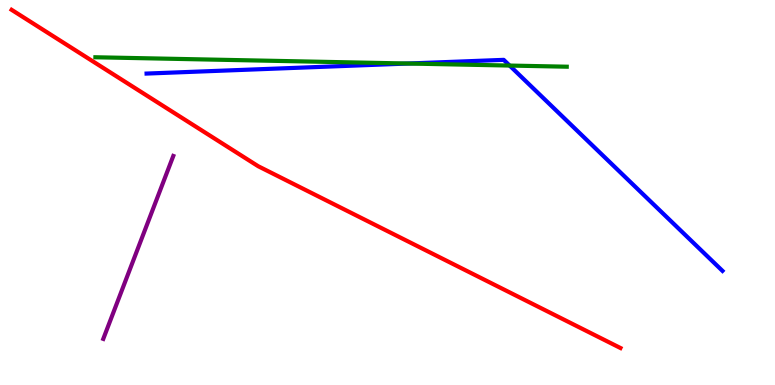[{'lines': ['blue', 'red'], 'intersections': []}, {'lines': ['green', 'red'], 'intersections': []}, {'lines': ['purple', 'red'], 'intersections': []}, {'lines': ['blue', 'green'], 'intersections': [{'x': 5.27, 'y': 8.35}, {'x': 6.58, 'y': 8.3}]}, {'lines': ['blue', 'purple'], 'intersections': []}, {'lines': ['green', 'purple'], 'intersections': []}]